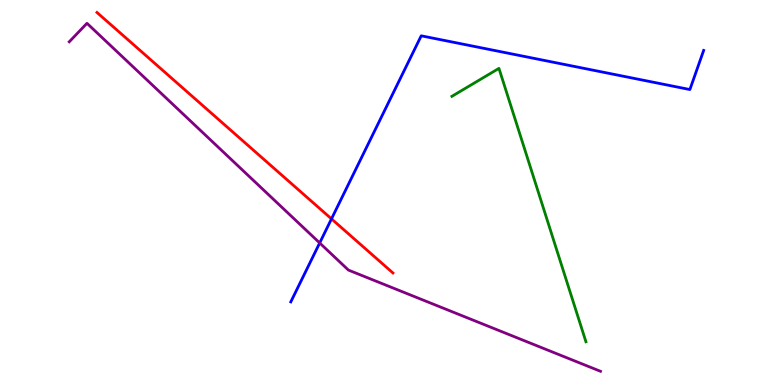[{'lines': ['blue', 'red'], 'intersections': [{'x': 4.28, 'y': 4.31}]}, {'lines': ['green', 'red'], 'intersections': []}, {'lines': ['purple', 'red'], 'intersections': []}, {'lines': ['blue', 'green'], 'intersections': []}, {'lines': ['blue', 'purple'], 'intersections': [{'x': 4.12, 'y': 3.69}]}, {'lines': ['green', 'purple'], 'intersections': []}]